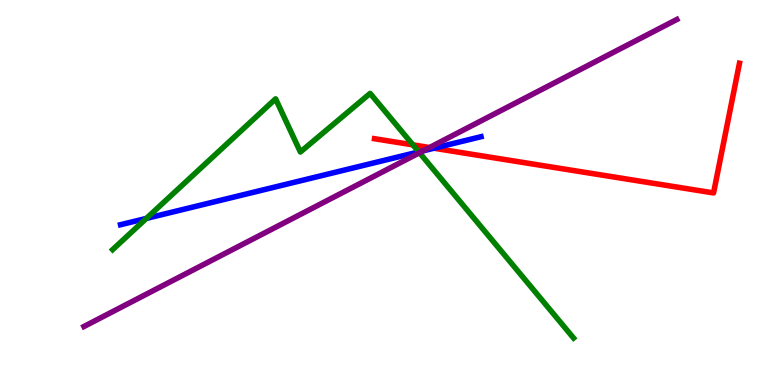[{'lines': ['blue', 'red'], 'intersections': [{'x': 5.6, 'y': 6.15}]}, {'lines': ['green', 'red'], 'intersections': [{'x': 5.33, 'y': 6.24}]}, {'lines': ['purple', 'red'], 'intersections': [{'x': 5.54, 'y': 6.17}]}, {'lines': ['blue', 'green'], 'intersections': [{'x': 1.89, 'y': 4.33}, {'x': 5.4, 'y': 6.05}]}, {'lines': ['blue', 'purple'], 'intersections': [{'x': 5.46, 'y': 6.08}]}, {'lines': ['green', 'purple'], 'intersections': [{'x': 5.41, 'y': 6.03}]}]